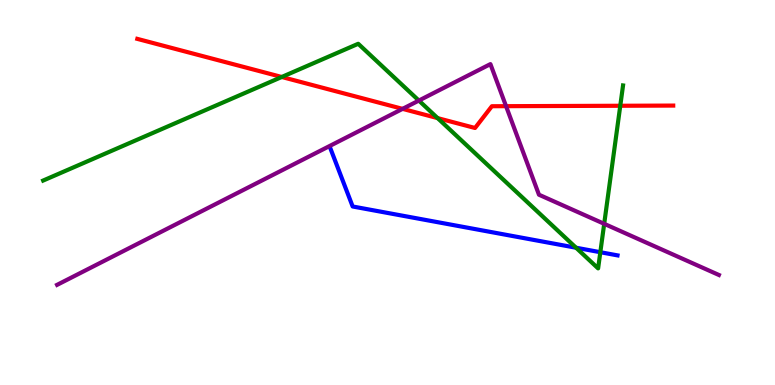[{'lines': ['blue', 'red'], 'intersections': []}, {'lines': ['green', 'red'], 'intersections': [{'x': 3.64, 'y': 8.0}, {'x': 5.65, 'y': 6.93}, {'x': 8.0, 'y': 7.25}]}, {'lines': ['purple', 'red'], 'intersections': [{'x': 5.19, 'y': 7.17}, {'x': 6.53, 'y': 7.24}]}, {'lines': ['blue', 'green'], 'intersections': [{'x': 7.43, 'y': 3.57}, {'x': 7.75, 'y': 3.45}]}, {'lines': ['blue', 'purple'], 'intersections': []}, {'lines': ['green', 'purple'], 'intersections': [{'x': 5.4, 'y': 7.39}, {'x': 7.8, 'y': 4.19}]}]